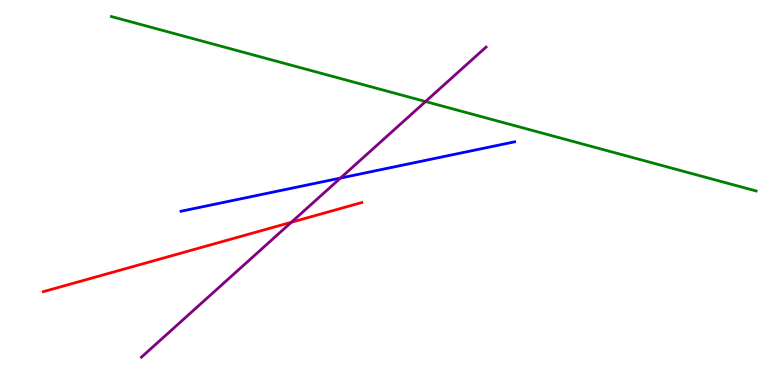[{'lines': ['blue', 'red'], 'intersections': []}, {'lines': ['green', 'red'], 'intersections': []}, {'lines': ['purple', 'red'], 'intersections': [{'x': 3.76, 'y': 4.23}]}, {'lines': ['blue', 'green'], 'intersections': []}, {'lines': ['blue', 'purple'], 'intersections': [{'x': 4.39, 'y': 5.38}]}, {'lines': ['green', 'purple'], 'intersections': [{'x': 5.49, 'y': 7.36}]}]